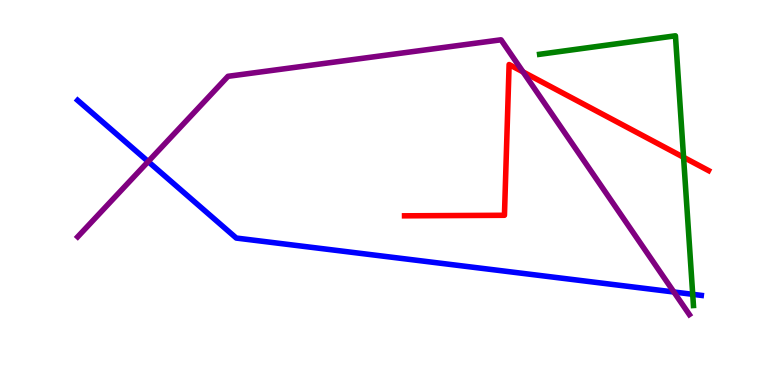[{'lines': ['blue', 'red'], 'intersections': []}, {'lines': ['green', 'red'], 'intersections': [{'x': 8.82, 'y': 5.91}]}, {'lines': ['purple', 'red'], 'intersections': [{'x': 6.75, 'y': 8.13}]}, {'lines': ['blue', 'green'], 'intersections': [{'x': 8.94, 'y': 2.36}]}, {'lines': ['blue', 'purple'], 'intersections': [{'x': 1.91, 'y': 5.8}, {'x': 8.7, 'y': 2.42}]}, {'lines': ['green', 'purple'], 'intersections': []}]